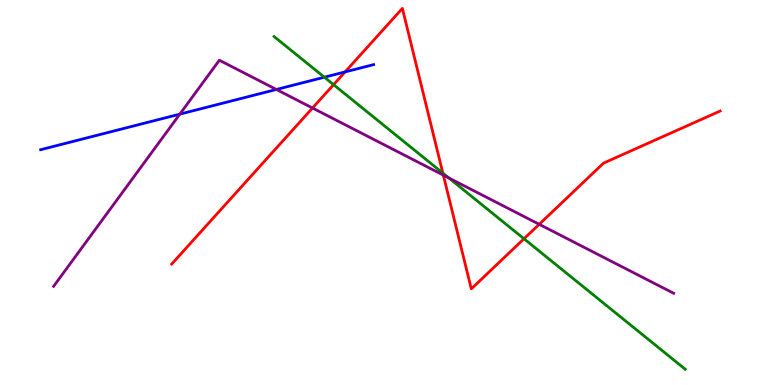[{'lines': ['blue', 'red'], 'intersections': [{'x': 4.45, 'y': 8.13}]}, {'lines': ['green', 'red'], 'intersections': [{'x': 4.3, 'y': 7.8}, {'x': 5.71, 'y': 5.5}, {'x': 6.76, 'y': 3.8}]}, {'lines': ['purple', 'red'], 'intersections': [{'x': 4.03, 'y': 7.19}, {'x': 5.72, 'y': 5.45}, {'x': 6.96, 'y': 4.17}]}, {'lines': ['blue', 'green'], 'intersections': [{'x': 4.19, 'y': 7.99}]}, {'lines': ['blue', 'purple'], 'intersections': [{'x': 2.32, 'y': 7.04}, {'x': 3.57, 'y': 7.68}]}, {'lines': ['green', 'purple'], 'intersections': [{'x': 5.79, 'y': 5.38}]}]